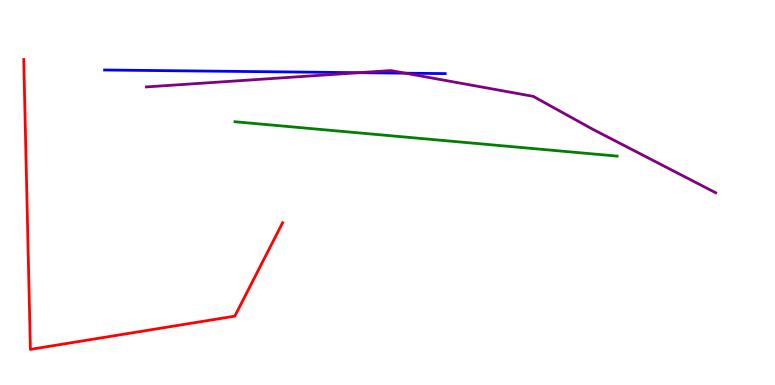[{'lines': ['blue', 'red'], 'intersections': []}, {'lines': ['green', 'red'], 'intersections': []}, {'lines': ['purple', 'red'], 'intersections': []}, {'lines': ['blue', 'green'], 'intersections': []}, {'lines': ['blue', 'purple'], 'intersections': [{'x': 4.63, 'y': 8.11}, {'x': 5.23, 'y': 8.1}]}, {'lines': ['green', 'purple'], 'intersections': []}]